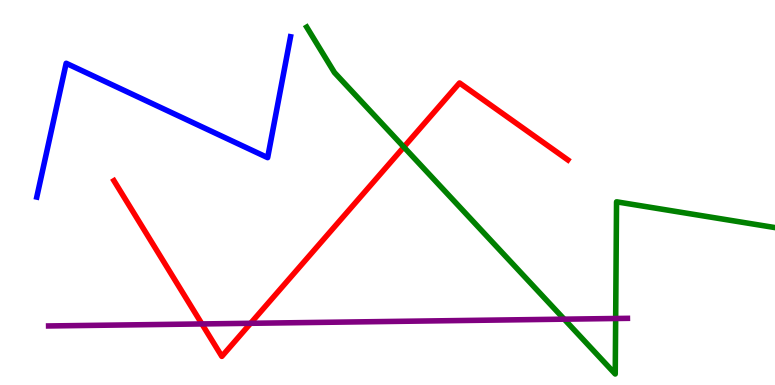[{'lines': ['blue', 'red'], 'intersections': []}, {'lines': ['green', 'red'], 'intersections': [{'x': 5.21, 'y': 6.18}]}, {'lines': ['purple', 'red'], 'intersections': [{'x': 2.61, 'y': 1.59}, {'x': 3.23, 'y': 1.6}]}, {'lines': ['blue', 'green'], 'intersections': []}, {'lines': ['blue', 'purple'], 'intersections': []}, {'lines': ['green', 'purple'], 'intersections': [{'x': 7.28, 'y': 1.71}, {'x': 7.94, 'y': 1.73}]}]